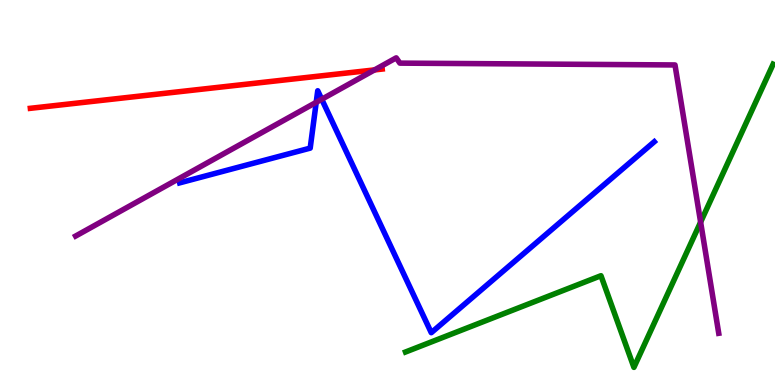[{'lines': ['blue', 'red'], 'intersections': []}, {'lines': ['green', 'red'], 'intersections': []}, {'lines': ['purple', 'red'], 'intersections': [{'x': 4.83, 'y': 8.18}]}, {'lines': ['blue', 'green'], 'intersections': []}, {'lines': ['blue', 'purple'], 'intersections': [{'x': 4.08, 'y': 7.34}, {'x': 4.15, 'y': 7.42}]}, {'lines': ['green', 'purple'], 'intersections': [{'x': 9.04, 'y': 4.23}]}]